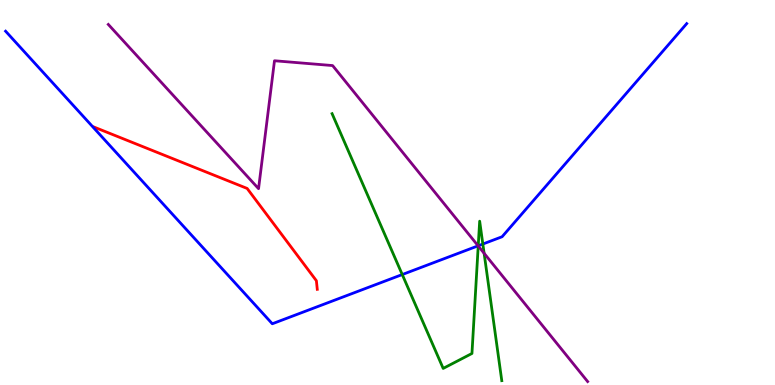[{'lines': ['blue', 'red'], 'intersections': []}, {'lines': ['green', 'red'], 'intersections': []}, {'lines': ['purple', 'red'], 'intersections': []}, {'lines': ['blue', 'green'], 'intersections': [{'x': 5.19, 'y': 2.87}, {'x': 6.17, 'y': 3.62}, {'x': 6.23, 'y': 3.66}]}, {'lines': ['blue', 'purple'], 'intersections': [{'x': 6.17, 'y': 3.61}]}, {'lines': ['green', 'purple'], 'intersections': [{'x': 6.17, 'y': 3.61}, {'x': 6.25, 'y': 3.42}]}]